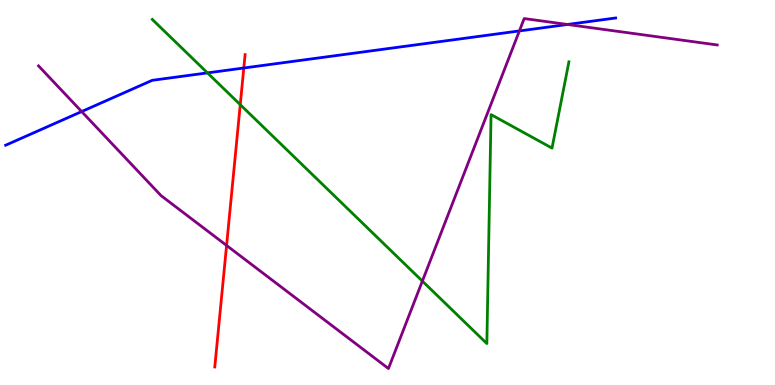[{'lines': ['blue', 'red'], 'intersections': [{'x': 3.15, 'y': 8.23}]}, {'lines': ['green', 'red'], 'intersections': [{'x': 3.1, 'y': 7.28}]}, {'lines': ['purple', 'red'], 'intersections': [{'x': 2.92, 'y': 3.62}]}, {'lines': ['blue', 'green'], 'intersections': [{'x': 2.68, 'y': 8.11}]}, {'lines': ['blue', 'purple'], 'intersections': [{'x': 1.05, 'y': 7.1}, {'x': 6.7, 'y': 9.2}, {'x': 7.32, 'y': 9.36}]}, {'lines': ['green', 'purple'], 'intersections': [{'x': 5.45, 'y': 2.7}]}]